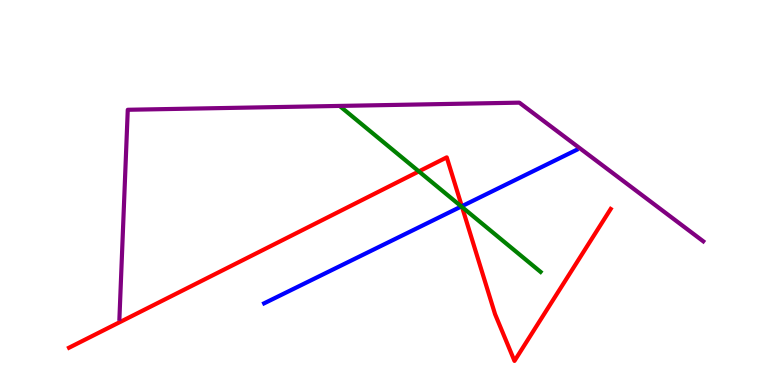[{'lines': ['blue', 'red'], 'intersections': [{'x': 5.96, 'y': 4.64}]}, {'lines': ['green', 'red'], 'intersections': [{'x': 5.4, 'y': 5.55}, {'x': 5.96, 'y': 4.62}]}, {'lines': ['purple', 'red'], 'intersections': []}, {'lines': ['blue', 'green'], 'intersections': [{'x': 5.95, 'y': 4.64}]}, {'lines': ['blue', 'purple'], 'intersections': []}, {'lines': ['green', 'purple'], 'intersections': []}]